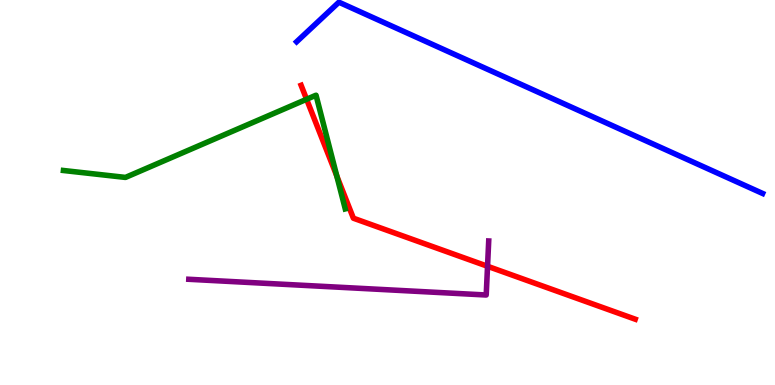[{'lines': ['blue', 'red'], 'intersections': []}, {'lines': ['green', 'red'], 'intersections': [{'x': 3.96, 'y': 7.42}, {'x': 4.35, 'y': 5.43}]}, {'lines': ['purple', 'red'], 'intersections': [{'x': 6.29, 'y': 3.08}]}, {'lines': ['blue', 'green'], 'intersections': []}, {'lines': ['blue', 'purple'], 'intersections': []}, {'lines': ['green', 'purple'], 'intersections': []}]